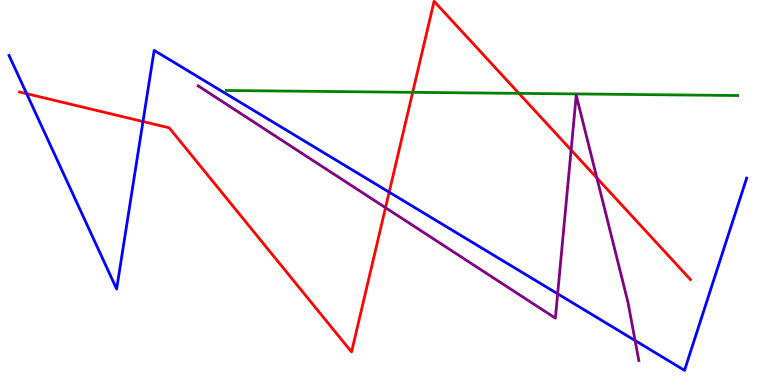[{'lines': ['blue', 'red'], 'intersections': [{'x': 0.344, 'y': 7.57}, {'x': 1.84, 'y': 6.84}, {'x': 5.02, 'y': 5.01}]}, {'lines': ['green', 'red'], 'intersections': [{'x': 5.32, 'y': 7.6}, {'x': 6.7, 'y': 7.57}]}, {'lines': ['purple', 'red'], 'intersections': [{'x': 4.97, 'y': 4.61}, {'x': 7.37, 'y': 6.1}, {'x': 7.7, 'y': 5.38}]}, {'lines': ['blue', 'green'], 'intersections': []}, {'lines': ['blue', 'purple'], 'intersections': [{'x': 7.2, 'y': 2.37}, {'x': 8.19, 'y': 1.16}]}, {'lines': ['green', 'purple'], 'intersections': []}]